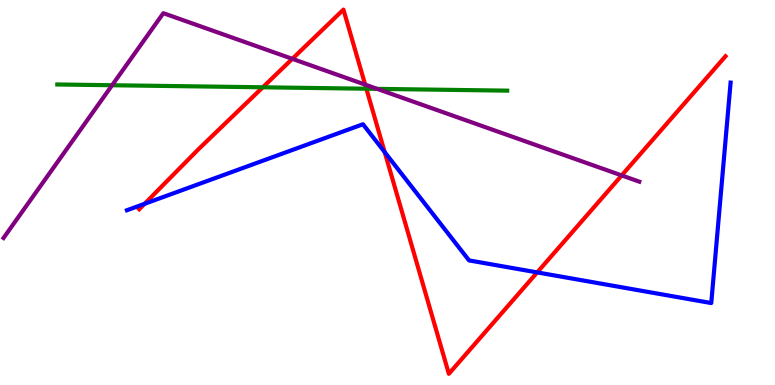[{'lines': ['blue', 'red'], 'intersections': [{'x': 1.87, 'y': 4.71}, {'x': 4.96, 'y': 6.05}, {'x': 6.93, 'y': 2.92}]}, {'lines': ['green', 'red'], 'intersections': [{'x': 3.39, 'y': 7.73}, {'x': 4.73, 'y': 7.7}]}, {'lines': ['purple', 'red'], 'intersections': [{'x': 3.77, 'y': 8.47}, {'x': 4.71, 'y': 7.8}, {'x': 8.02, 'y': 5.44}]}, {'lines': ['blue', 'green'], 'intersections': []}, {'lines': ['blue', 'purple'], 'intersections': []}, {'lines': ['green', 'purple'], 'intersections': [{'x': 1.45, 'y': 7.79}, {'x': 4.87, 'y': 7.69}]}]